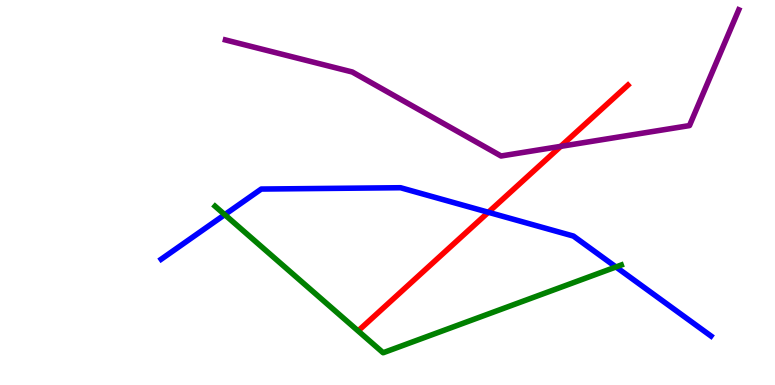[{'lines': ['blue', 'red'], 'intersections': [{'x': 6.3, 'y': 4.49}]}, {'lines': ['green', 'red'], 'intersections': []}, {'lines': ['purple', 'red'], 'intersections': [{'x': 7.24, 'y': 6.2}]}, {'lines': ['blue', 'green'], 'intersections': [{'x': 2.9, 'y': 4.42}, {'x': 7.95, 'y': 3.07}]}, {'lines': ['blue', 'purple'], 'intersections': []}, {'lines': ['green', 'purple'], 'intersections': []}]